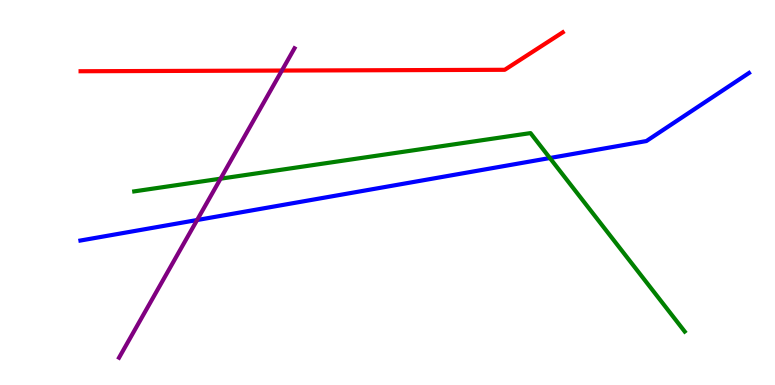[{'lines': ['blue', 'red'], 'intersections': []}, {'lines': ['green', 'red'], 'intersections': []}, {'lines': ['purple', 'red'], 'intersections': [{'x': 3.64, 'y': 8.17}]}, {'lines': ['blue', 'green'], 'intersections': [{'x': 7.1, 'y': 5.9}]}, {'lines': ['blue', 'purple'], 'intersections': [{'x': 2.54, 'y': 4.29}]}, {'lines': ['green', 'purple'], 'intersections': [{'x': 2.85, 'y': 5.36}]}]